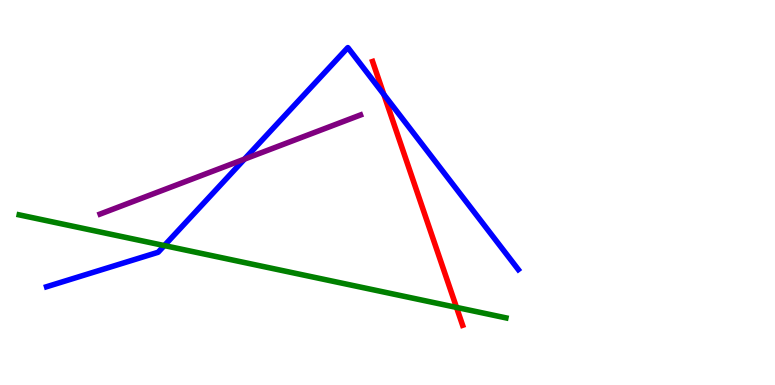[{'lines': ['blue', 'red'], 'intersections': [{'x': 4.95, 'y': 7.55}]}, {'lines': ['green', 'red'], 'intersections': [{'x': 5.89, 'y': 2.02}]}, {'lines': ['purple', 'red'], 'intersections': []}, {'lines': ['blue', 'green'], 'intersections': [{'x': 2.12, 'y': 3.62}]}, {'lines': ['blue', 'purple'], 'intersections': [{'x': 3.15, 'y': 5.87}]}, {'lines': ['green', 'purple'], 'intersections': []}]